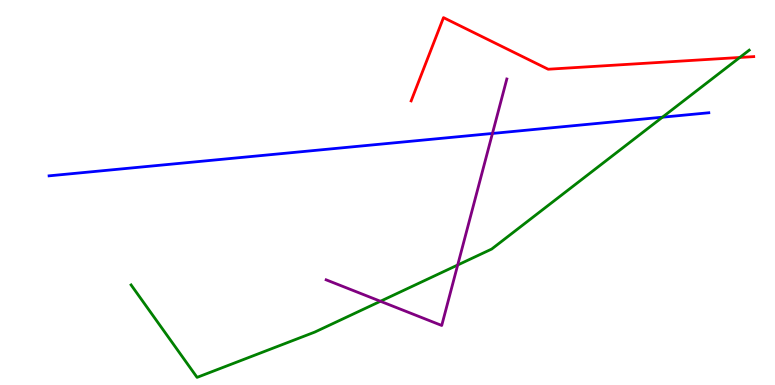[{'lines': ['blue', 'red'], 'intersections': []}, {'lines': ['green', 'red'], 'intersections': [{'x': 9.55, 'y': 8.51}]}, {'lines': ['purple', 'red'], 'intersections': []}, {'lines': ['blue', 'green'], 'intersections': [{'x': 8.55, 'y': 6.96}]}, {'lines': ['blue', 'purple'], 'intersections': [{'x': 6.35, 'y': 6.53}]}, {'lines': ['green', 'purple'], 'intersections': [{'x': 4.91, 'y': 2.17}, {'x': 5.91, 'y': 3.12}]}]